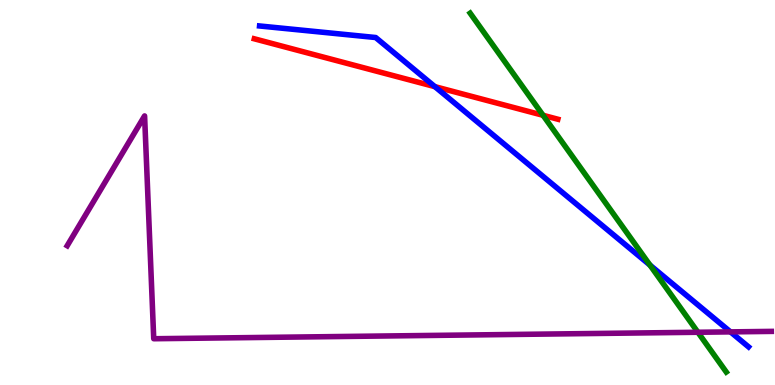[{'lines': ['blue', 'red'], 'intersections': [{'x': 5.61, 'y': 7.75}]}, {'lines': ['green', 'red'], 'intersections': [{'x': 7.01, 'y': 7.01}]}, {'lines': ['purple', 'red'], 'intersections': []}, {'lines': ['blue', 'green'], 'intersections': [{'x': 8.39, 'y': 3.12}]}, {'lines': ['blue', 'purple'], 'intersections': [{'x': 9.43, 'y': 1.38}]}, {'lines': ['green', 'purple'], 'intersections': [{'x': 9.01, 'y': 1.37}]}]